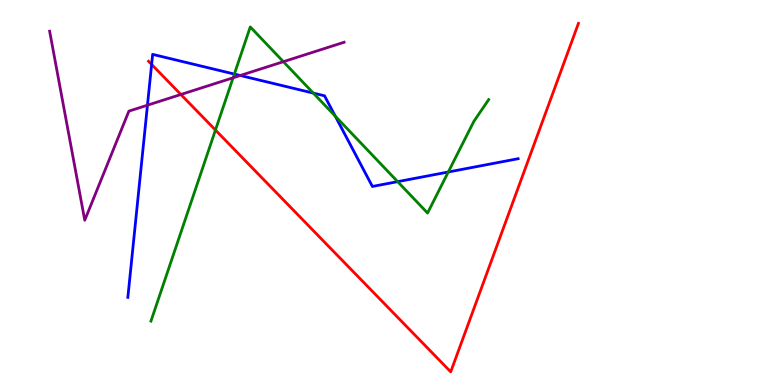[{'lines': ['blue', 'red'], 'intersections': [{'x': 1.96, 'y': 8.33}]}, {'lines': ['green', 'red'], 'intersections': [{'x': 2.78, 'y': 6.62}]}, {'lines': ['purple', 'red'], 'intersections': [{'x': 2.33, 'y': 7.55}]}, {'lines': ['blue', 'green'], 'intersections': [{'x': 3.02, 'y': 8.08}, {'x': 4.04, 'y': 7.58}, {'x': 4.33, 'y': 6.98}, {'x': 5.13, 'y': 5.28}, {'x': 5.78, 'y': 5.53}]}, {'lines': ['blue', 'purple'], 'intersections': [{'x': 1.9, 'y': 7.27}, {'x': 3.1, 'y': 8.04}]}, {'lines': ['green', 'purple'], 'intersections': [{'x': 3.01, 'y': 7.98}, {'x': 3.66, 'y': 8.4}]}]